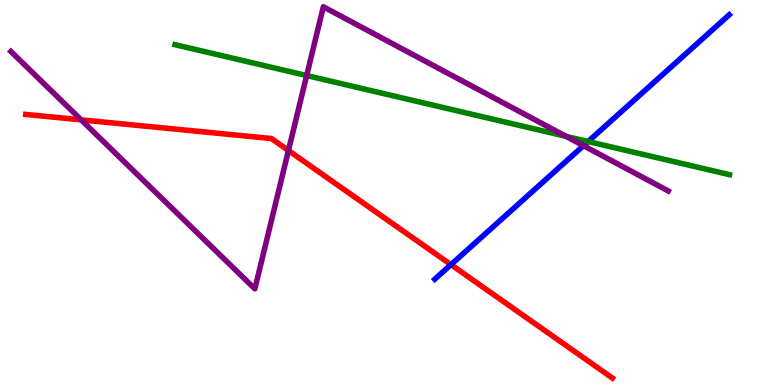[{'lines': ['blue', 'red'], 'intersections': [{'x': 5.82, 'y': 3.13}]}, {'lines': ['green', 'red'], 'intersections': []}, {'lines': ['purple', 'red'], 'intersections': [{'x': 1.05, 'y': 6.89}, {'x': 3.72, 'y': 6.09}]}, {'lines': ['blue', 'green'], 'intersections': [{'x': 7.59, 'y': 6.32}]}, {'lines': ['blue', 'purple'], 'intersections': [{'x': 7.53, 'y': 6.22}]}, {'lines': ['green', 'purple'], 'intersections': [{'x': 3.96, 'y': 8.04}, {'x': 7.3, 'y': 6.46}]}]